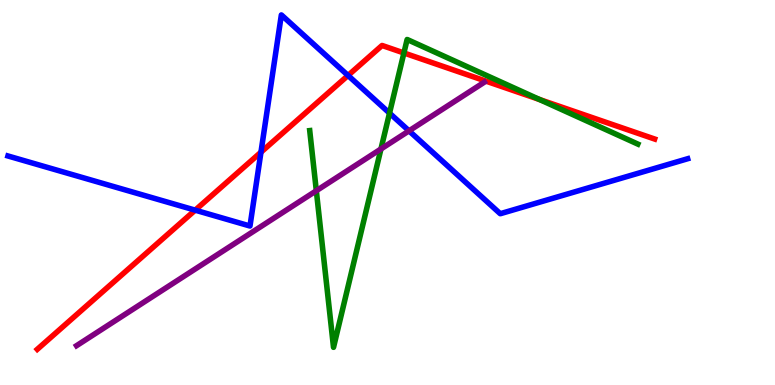[{'lines': ['blue', 'red'], 'intersections': [{'x': 2.52, 'y': 4.54}, {'x': 3.37, 'y': 6.05}, {'x': 4.49, 'y': 8.04}]}, {'lines': ['green', 'red'], 'intersections': [{'x': 5.21, 'y': 8.62}, {'x': 6.96, 'y': 7.42}]}, {'lines': ['purple', 'red'], 'intersections': []}, {'lines': ['blue', 'green'], 'intersections': [{'x': 5.03, 'y': 7.06}]}, {'lines': ['blue', 'purple'], 'intersections': [{'x': 5.28, 'y': 6.6}]}, {'lines': ['green', 'purple'], 'intersections': [{'x': 4.08, 'y': 5.05}, {'x': 4.92, 'y': 6.13}]}]